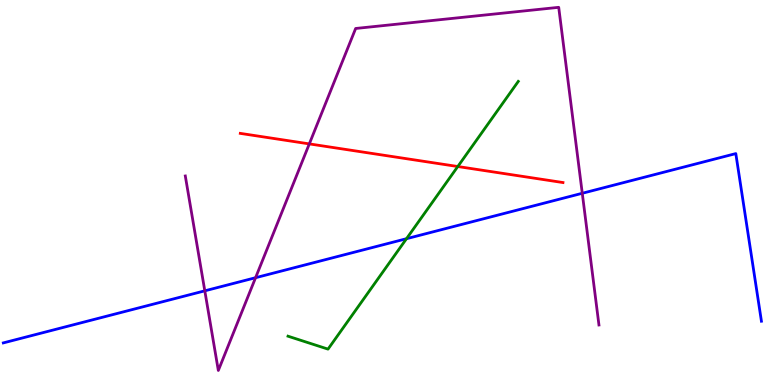[{'lines': ['blue', 'red'], 'intersections': []}, {'lines': ['green', 'red'], 'intersections': [{'x': 5.91, 'y': 5.67}]}, {'lines': ['purple', 'red'], 'intersections': [{'x': 3.99, 'y': 6.26}]}, {'lines': ['blue', 'green'], 'intersections': [{'x': 5.25, 'y': 3.8}]}, {'lines': ['blue', 'purple'], 'intersections': [{'x': 2.64, 'y': 2.45}, {'x': 3.3, 'y': 2.79}, {'x': 7.51, 'y': 4.98}]}, {'lines': ['green', 'purple'], 'intersections': []}]